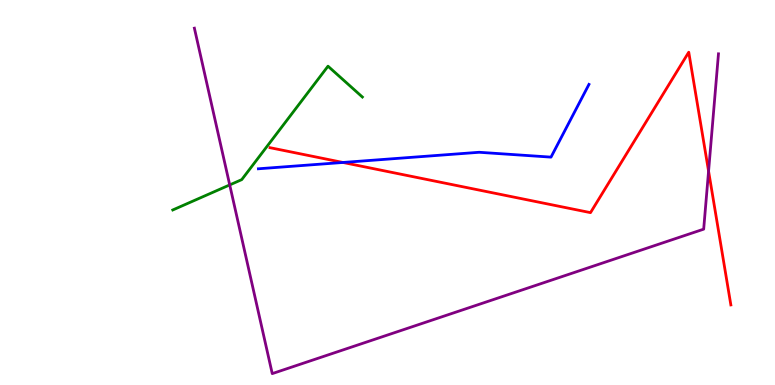[{'lines': ['blue', 'red'], 'intersections': [{'x': 4.43, 'y': 5.78}]}, {'lines': ['green', 'red'], 'intersections': []}, {'lines': ['purple', 'red'], 'intersections': [{'x': 9.14, 'y': 5.55}]}, {'lines': ['blue', 'green'], 'intersections': []}, {'lines': ['blue', 'purple'], 'intersections': []}, {'lines': ['green', 'purple'], 'intersections': [{'x': 2.96, 'y': 5.2}]}]